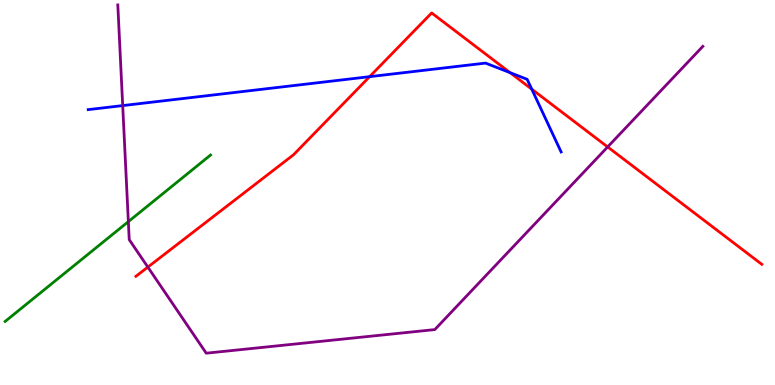[{'lines': ['blue', 'red'], 'intersections': [{'x': 4.77, 'y': 8.01}, {'x': 6.58, 'y': 8.11}, {'x': 6.86, 'y': 7.68}]}, {'lines': ['green', 'red'], 'intersections': []}, {'lines': ['purple', 'red'], 'intersections': [{'x': 1.91, 'y': 3.06}, {'x': 7.84, 'y': 6.18}]}, {'lines': ['blue', 'green'], 'intersections': []}, {'lines': ['blue', 'purple'], 'intersections': [{'x': 1.58, 'y': 7.26}]}, {'lines': ['green', 'purple'], 'intersections': [{'x': 1.66, 'y': 4.24}]}]